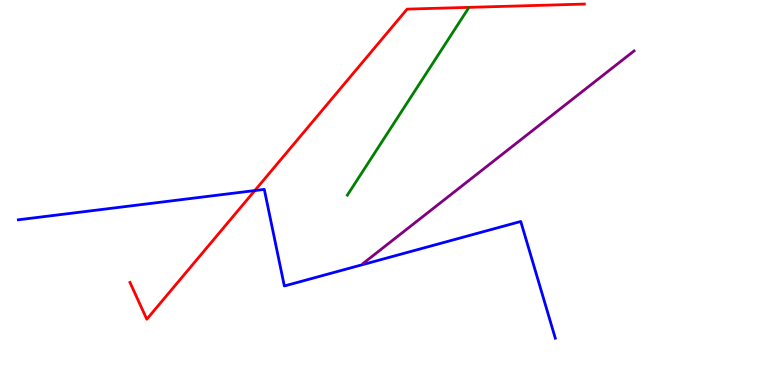[{'lines': ['blue', 'red'], 'intersections': [{'x': 3.29, 'y': 5.05}]}, {'lines': ['green', 'red'], 'intersections': []}, {'lines': ['purple', 'red'], 'intersections': []}, {'lines': ['blue', 'green'], 'intersections': []}, {'lines': ['blue', 'purple'], 'intersections': []}, {'lines': ['green', 'purple'], 'intersections': []}]